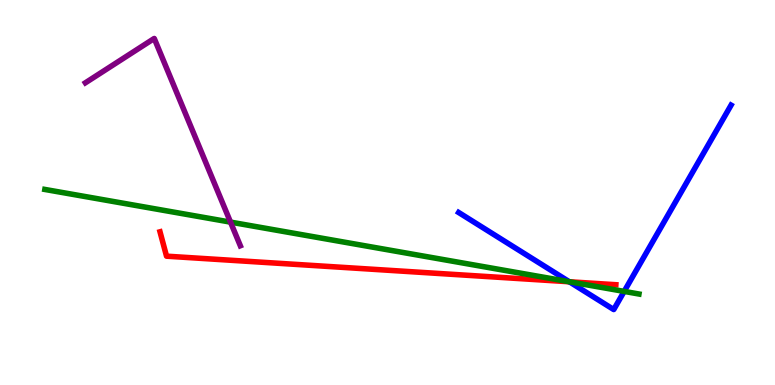[{'lines': ['blue', 'red'], 'intersections': [{'x': 7.35, 'y': 2.68}]}, {'lines': ['green', 'red'], 'intersections': [{'x': 7.35, 'y': 2.68}]}, {'lines': ['purple', 'red'], 'intersections': []}, {'lines': ['blue', 'green'], 'intersections': [{'x': 7.35, 'y': 2.68}, {'x': 8.05, 'y': 2.43}]}, {'lines': ['blue', 'purple'], 'intersections': []}, {'lines': ['green', 'purple'], 'intersections': [{'x': 2.97, 'y': 4.23}]}]